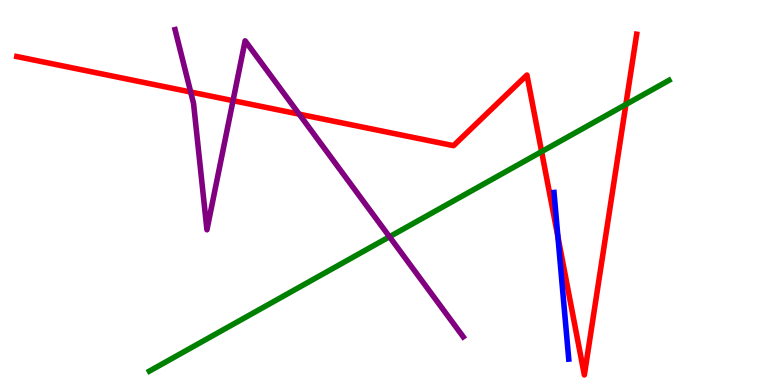[{'lines': ['blue', 'red'], 'intersections': [{'x': 7.2, 'y': 3.85}]}, {'lines': ['green', 'red'], 'intersections': [{'x': 6.99, 'y': 6.06}, {'x': 8.08, 'y': 7.29}]}, {'lines': ['purple', 'red'], 'intersections': [{'x': 2.46, 'y': 7.61}, {'x': 3.01, 'y': 7.39}, {'x': 3.86, 'y': 7.03}]}, {'lines': ['blue', 'green'], 'intersections': []}, {'lines': ['blue', 'purple'], 'intersections': []}, {'lines': ['green', 'purple'], 'intersections': [{'x': 5.03, 'y': 3.85}]}]